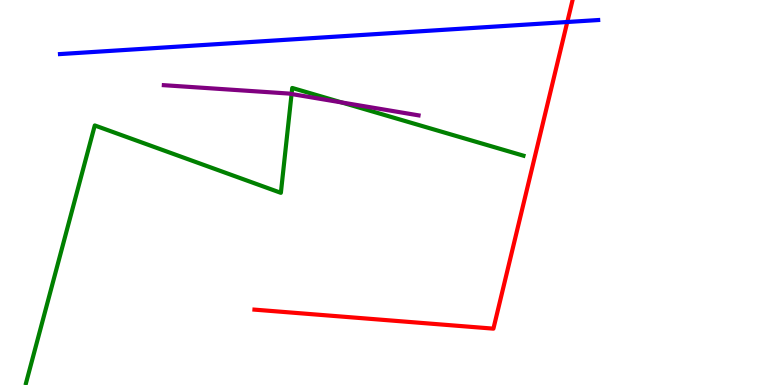[{'lines': ['blue', 'red'], 'intersections': [{'x': 7.32, 'y': 9.43}]}, {'lines': ['green', 'red'], 'intersections': []}, {'lines': ['purple', 'red'], 'intersections': []}, {'lines': ['blue', 'green'], 'intersections': []}, {'lines': ['blue', 'purple'], 'intersections': []}, {'lines': ['green', 'purple'], 'intersections': [{'x': 3.76, 'y': 7.56}, {'x': 4.41, 'y': 7.34}]}]